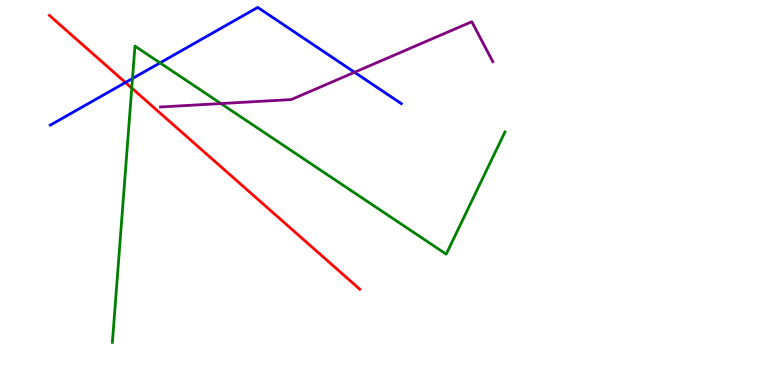[{'lines': ['blue', 'red'], 'intersections': [{'x': 1.62, 'y': 7.86}]}, {'lines': ['green', 'red'], 'intersections': [{'x': 1.7, 'y': 7.71}]}, {'lines': ['purple', 'red'], 'intersections': []}, {'lines': ['blue', 'green'], 'intersections': [{'x': 1.71, 'y': 7.96}, {'x': 2.06, 'y': 8.37}]}, {'lines': ['blue', 'purple'], 'intersections': [{'x': 4.57, 'y': 8.12}]}, {'lines': ['green', 'purple'], 'intersections': [{'x': 2.85, 'y': 7.31}]}]